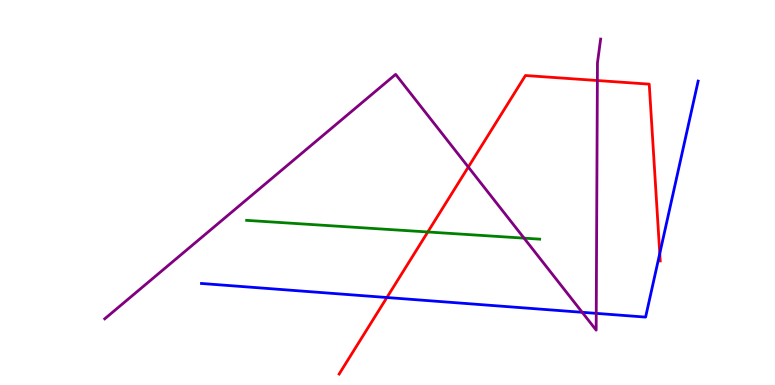[{'lines': ['blue', 'red'], 'intersections': [{'x': 4.99, 'y': 2.27}, {'x': 8.51, 'y': 3.42}]}, {'lines': ['green', 'red'], 'intersections': [{'x': 5.52, 'y': 3.97}]}, {'lines': ['purple', 'red'], 'intersections': [{'x': 6.04, 'y': 5.66}, {'x': 7.71, 'y': 7.91}]}, {'lines': ['blue', 'green'], 'intersections': []}, {'lines': ['blue', 'purple'], 'intersections': [{'x': 7.51, 'y': 1.89}, {'x': 7.69, 'y': 1.86}]}, {'lines': ['green', 'purple'], 'intersections': [{'x': 6.76, 'y': 3.81}]}]